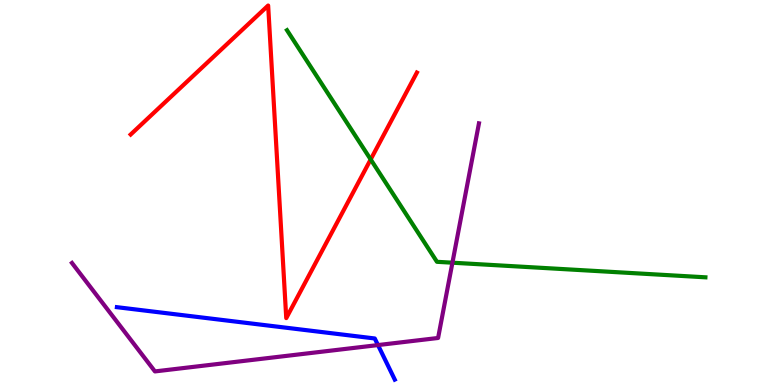[{'lines': ['blue', 'red'], 'intersections': []}, {'lines': ['green', 'red'], 'intersections': [{'x': 4.78, 'y': 5.86}]}, {'lines': ['purple', 'red'], 'intersections': []}, {'lines': ['blue', 'green'], 'intersections': []}, {'lines': ['blue', 'purple'], 'intersections': [{'x': 4.88, 'y': 1.04}]}, {'lines': ['green', 'purple'], 'intersections': [{'x': 5.84, 'y': 3.18}]}]